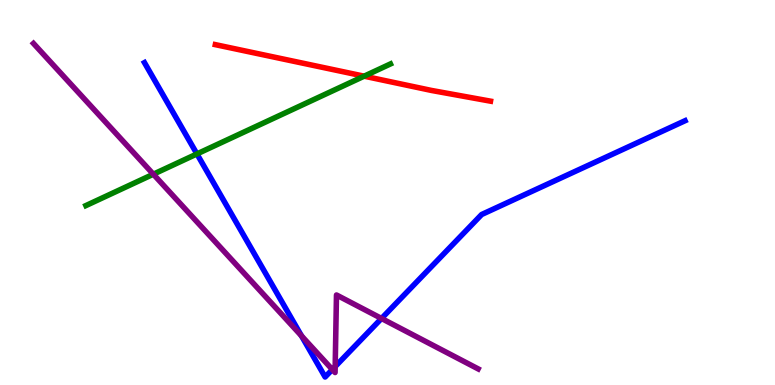[{'lines': ['blue', 'red'], 'intersections': []}, {'lines': ['green', 'red'], 'intersections': [{'x': 4.7, 'y': 8.02}]}, {'lines': ['purple', 'red'], 'intersections': []}, {'lines': ['blue', 'green'], 'intersections': [{'x': 2.54, 'y': 6.0}]}, {'lines': ['blue', 'purple'], 'intersections': [{'x': 3.89, 'y': 1.28}, {'x': 4.29, 'y': 0.402}, {'x': 4.32, 'y': 0.479}, {'x': 4.92, 'y': 1.73}]}, {'lines': ['green', 'purple'], 'intersections': [{'x': 1.98, 'y': 5.47}]}]